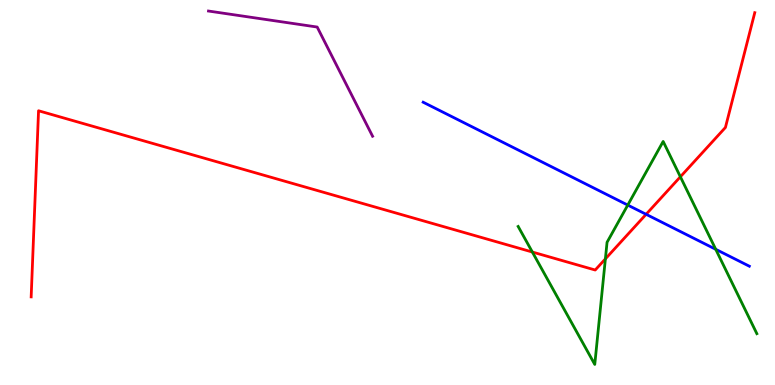[{'lines': ['blue', 'red'], 'intersections': [{'x': 8.34, 'y': 4.43}]}, {'lines': ['green', 'red'], 'intersections': [{'x': 6.87, 'y': 3.45}, {'x': 7.81, 'y': 3.28}, {'x': 8.78, 'y': 5.41}]}, {'lines': ['purple', 'red'], 'intersections': []}, {'lines': ['blue', 'green'], 'intersections': [{'x': 8.1, 'y': 4.67}, {'x': 9.24, 'y': 3.52}]}, {'lines': ['blue', 'purple'], 'intersections': []}, {'lines': ['green', 'purple'], 'intersections': []}]